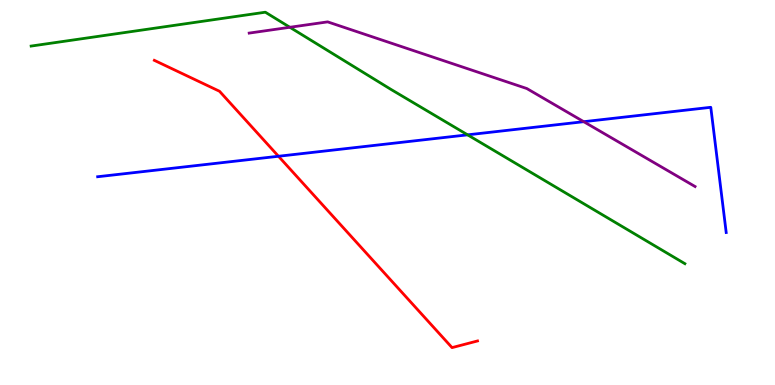[{'lines': ['blue', 'red'], 'intersections': [{'x': 3.59, 'y': 5.94}]}, {'lines': ['green', 'red'], 'intersections': []}, {'lines': ['purple', 'red'], 'intersections': []}, {'lines': ['blue', 'green'], 'intersections': [{'x': 6.03, 'y': 6.5}]}, {'lines': ['blue', 'purple'], 'intersections': [{'x': 7.53, 'y': 6.84}]}, {'lines': ['green', 'purple'], 'intersections': [{'x': 3.74, 'y': 9.29}]}]